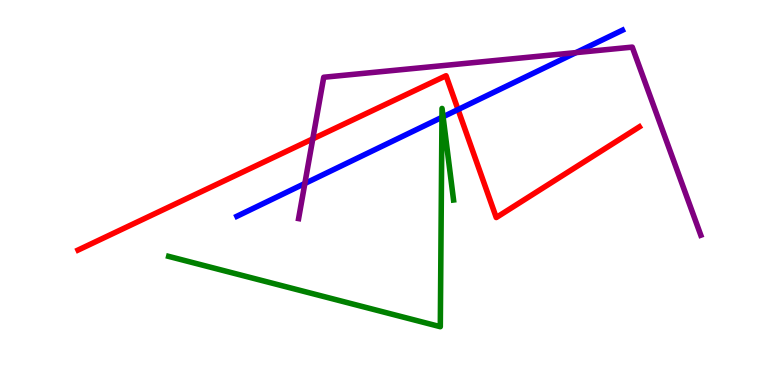[{'lines': ['blue', 'red'], 'intersections': [{'x': 5.91, 'y': 7.15}]}, {'lines': ['green', 'red'], 'intersections': []}, {'lines': ['purple', 'red'], 'intersections': [{'x': 4.04, 'y': 6.39}]}, {'lines': ['blue', 'green'], 'intersections': [{'x': 5.7, 'y': 6.95}, {'x': 5.72, 'y': 6.97}]}, {'lines': ['blue', 'purple'], 'intersections': [{'x': 3.93, 'y': 5.23}, {'x': 7.43, 'y': 8.63}]}, {'lines': ['green', 'purple'], 'intersections': []}]